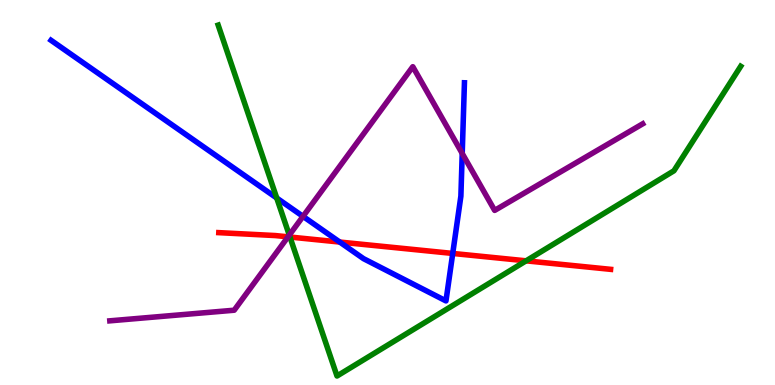[{'lines': ['blue', 'red'], 'intersections': [{'x': 4.38, 'y': 3.71}, {'x': 5.84, 'y': 3.42}]}, {'lines': ['green', 'red'], 'intersections': [{'x': 3.74, 'y': 3.84}, {'x': 6.79, 'y': 3.23}]}, {'lines': ['purple', 'red'], 'intersections': [{'x': 3.72, 'y': 3.85}]}, {'lines': ['blue', 'green'], 'intersections': [{'x': 3.57, 'y': 4.86}]}, {'lines': ['blue', 'purple'], 'intersections': [{'x': 3.91, 'y': 4.38}, {'x': 5.96, 'y': 6.01}]}, {'lines': ['green', 'purple'], 'intersections': [{'x': 3.73, 'y': 3.89}]}]